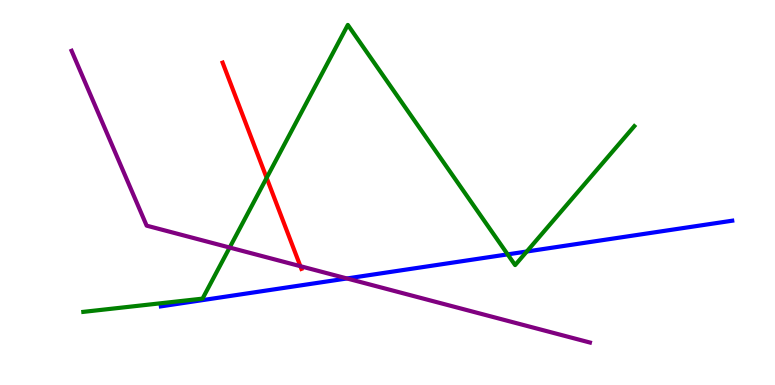[{'lines': ['blue', 'red'], 'intersections': []}, {'lines': ['green', 'red'], 'intersections': [{'x': 3.44, 'y': 5.38}]}, {'lines': ['purple', 'red'], 'intersections': [{'x': 3.88, 'y': 3.09}]}, {'lines': ['blue', 'green'], 'intersections': [{'x': 6.55, 'y': 3.39}, {'x': 6.8, 'y': 3.47}]}, {'lines': ['blue', 'purple'], 'intersections': [{'x': 4.48, 'y': 2.77}]}, {'lines': ['green', 'purple'], 'intersections': [{'x': 2.96, 'y': 3.57}]}]